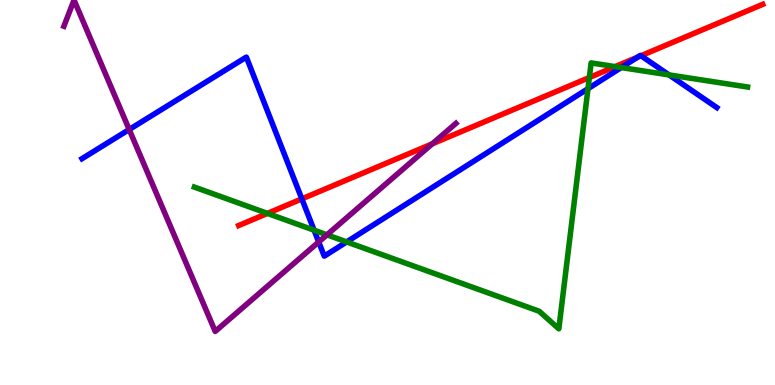[{'lines': ['blue', 'red'], 'intersections': [{'x': 3.89, 'y': 4.83}, {'x': 8.23, 'y': 8.52}, {'x': 8.27, 'y': 8.55}]}, {'lines': ['green', 'red'], 'intersections': [{'x': 3.45, 'y': 4.46}, {'x': 7.6, 'y': 7.99}, {'x': 7.94, 'y': 8.27}]}, {'lines': ['purple', 'red'], 'intersections': [{'x': 5.58, 'y': 6.26}]}, {'lines': ['blue', 'green'], 'intersections': [{'x': 4.05, 'y': 4.02}, {'x': 4.47, 'y': 3.72}, {'x': 7.59, 'y': 7.7}, {'x': 8.02, 'y': 8.25}, {'x': 8.63, 'y': 8.05}]}, {'lines': ['blue', 'purple'], 'intersections': [{'x': 1.67, 'y': 6.64}, {'x': 4.11, 'y': 3.72}]}, {'lines': ['green', 'purple'], 'intersections': [{'x': 4.22, 'y': 3.9}]}]